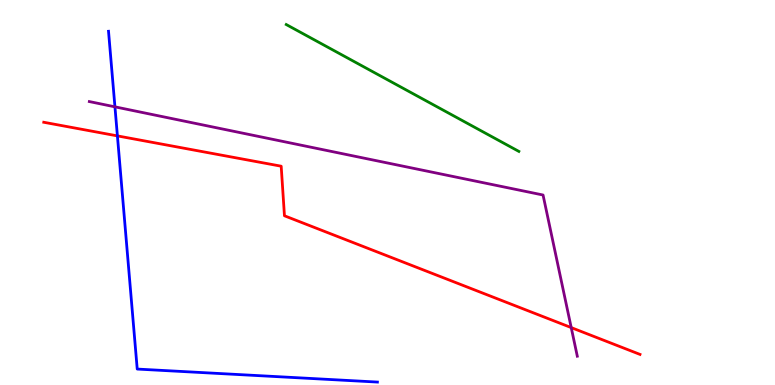[{'lines': ['blue', 'red'], 'intersections': [{'x': 1.51, 'y': 6.47}]}, {'lines': ['green', 'red'], 'intersections': []}, {'lines': ['purple', 'red'], 'intersections': [{'x': 7.37, 'y': 1.49}]}, {'lines': ['blue', 'green'], 'intersections': []}, {'lines': ['blue', 'purple'], 'intersections': [{'x': 1.48, 'y': 7.22}]}, {'lines': ['green', 'purple'], 'intersections': []}]